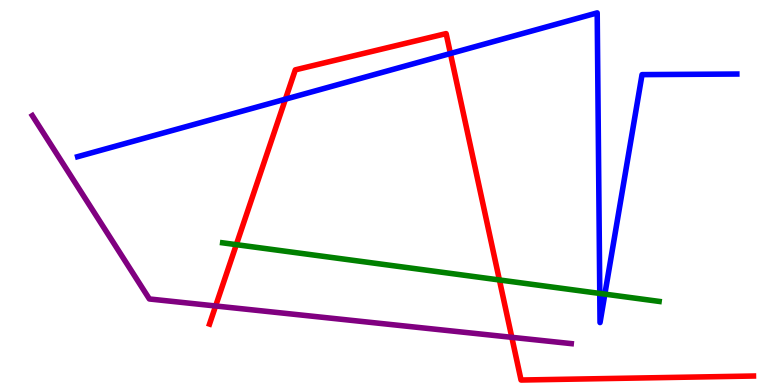[{'lines': ['blue', 'red'], 'intersections': [{'x': 3.68, 'y': 7.42}, {'x': 5.81, 'y': 8.61}]}, {'lines': ['green', 'red'], 'intersections': [{'x': 3.05, 'y': 3.65}, {'x': 6.44, 'y': 2.73}]}, {'lines': ['purple', 'red'], 'intersections': [{'x': 2.78, 'y': 2.05}, {'x': 6.6, 'y': 1.24}]}, {'lines': ['blue', 'green'], 'intersections': [{'x': 7.74, 'y': 2.38}, {'x': 7.8, 'y': 2.36}]}, {'lines': ['blue', 'purple'], 'intersections': []}, {'lines': ['green', 'purple'], 'intersections': []}]